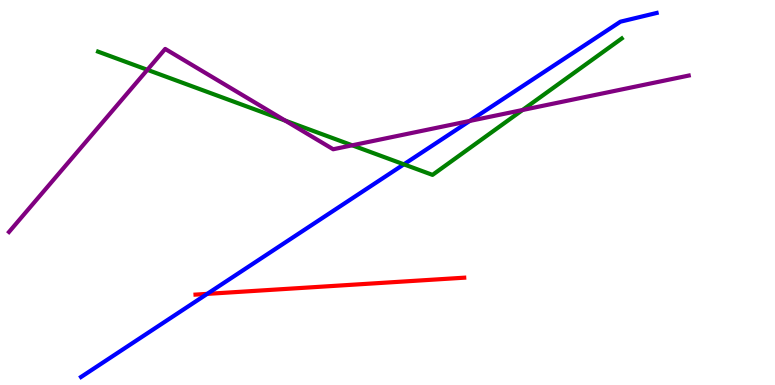[{'lines': ['blue', 'red'], 'intersections': [{'x': 2.67, 'y': 2.37}]}, {'lines': ['green', 'red'], 'intersections': []}, {'lines': ['purple', 'red'], 'intersections': []}, {'lines': ['blue', 'green'], 'intersections': [{'x': 5.21, 'y': 5.73}]}, {'lines': ['blue', 'purple'], 'intersections': [{'x': 6.06, 'y': 6.86}]}, {'lines': ['green', 'purple'], 'intersections': [{'x': 1.9, 'y': 8.19}, {'x': 3.68, 'y': 6.87}, {'x': 4.54, 'y': 6.23}, {'x': 6.74, 'y': 7.14}]}]